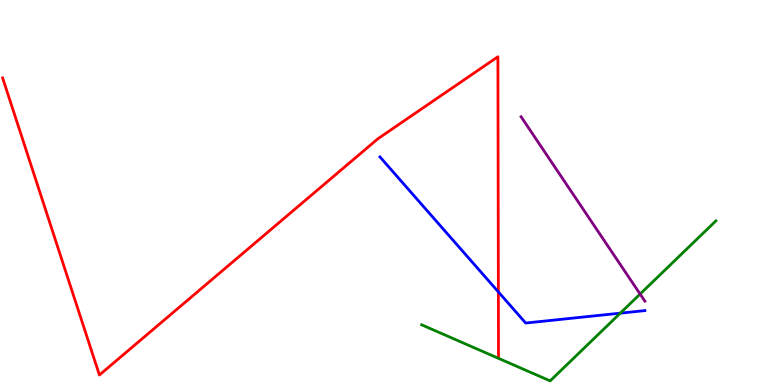[{'lines': ['blue', 'red'], 'intersections': [{'x': 6.43, 'y': 2.42}]}, {'lines': ['green', 'red'], 'intersections': []}, {'lines': ['purple', 'red'], 'intersections': []}, {'lines': ['blue', 'green'], 'intersections': [{'x': 8.0, 'y': 1.87}]}, {'lines': ['blue', 'purple'], 'intersections': []}, {'lines': ['green', 'purple'], 'intersections': [{'x': 8.26, 'y': 2.36}]}]